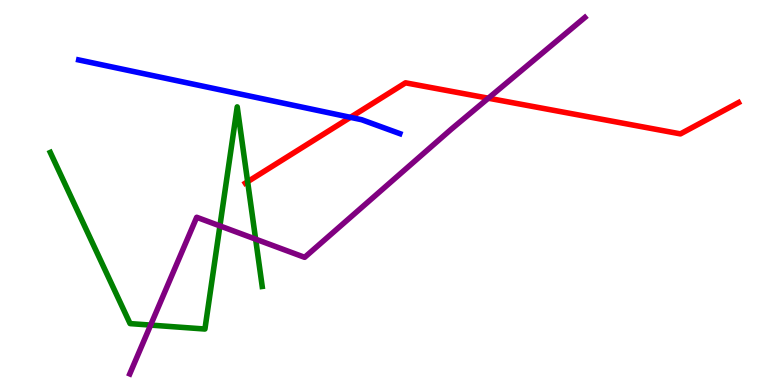[{'lines': ['blue', 'red'], 'intersections': [{'x': 4.52, 'y': 6.95}]}, {'lines': ['green', 'red'], 'intersections': [{'x': 3.2, 'y': 5.28}]}, {'lines': ['purple', 'red'], 'intersections': [{'x': 6.3, 'y': 7.45}]}, {'lines': ['blue', 'green'], 'intersections': []}, {'lines': ['blue', 'purple'], 'intersections': []}, {'lines': ['green', 'purple'], 'intersections': [{'x': 1.94, 'y': 1.56}, {'x': 2.84, 'y': 4.13}, {'x': 3.3, 'y': 3.79}]}]